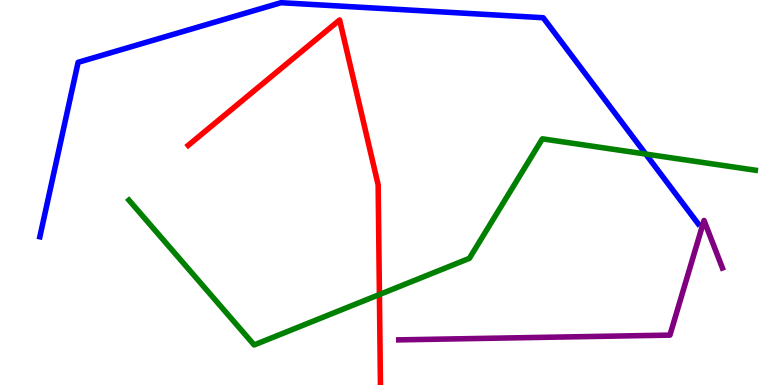[{'lines': ['blue', 'red'], 'intersections': []}, {'lines': ['green', 'red'], 'intersections': [{'x': 4.9, 'y': 2.35}]}, {'lines': ['purple', 'red'], 'intersections': []}, {'lines': ['blue', 'green'], 'intersections': [{'x': 8.33, 'y': 6.0}]}, {'lines': ['blue', 'purple'], 'intersections': []}, {'lines': ['green', 'purple'], 'intersections': []}]